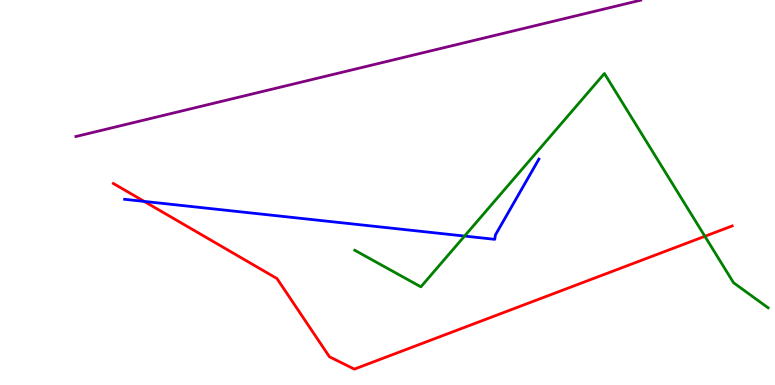[{'lines': ['blue', 'red'], 'intersections': [{'x': 1.86, 'y': 4.77}]}, {'lines': ['green', 'red'], 'intersections': [{'x': 9.1, 'y': 3.86}]}, {'lines': ['purple', 'red'], 'intersections': []}, {'lines': ['blue', 'green'], 'intersections': [{'x': 5.99, 'y': 3.87}]}, {'lines': ['blue', 'purple'], 'intersections': []}, {'lines': ['green', 'purple'], 'intersections': []}]